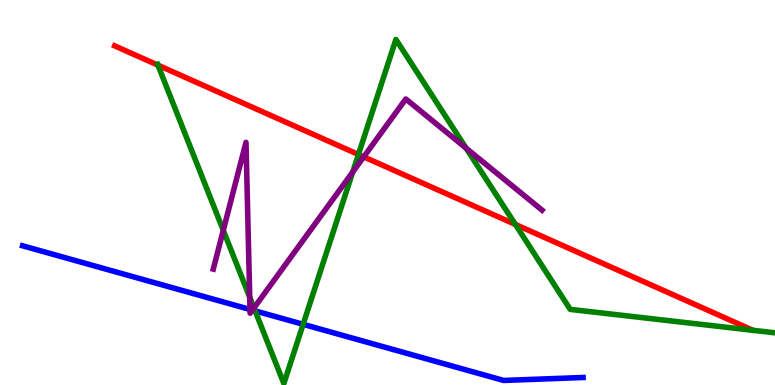[{'lines': ['blue', 'red'], 'intersections': []}, {'lines': ['green', 'red'], 'intersections': [{'x': 2.04, 'y': 8.31}, {'x': 4.62, 'y': 5.99}, {'x': 6.65, 'y': 4.17}]}, {'lines': ['purple', 'red'], 'intersections': [{'x': 4.69, 'y': 5.93}]}, {'lines': ['blue', 'green'], 'intersections': [{'x': 3.29, 'y': 1.93}, {'x': 3.91, 'y': 1.58}]}, {'lines': ['blue', 'purple'], 'intersections': [{'x': 3.23, 'y': 1.96}, {'x': 3.26, 'y': 1.95}]}, {'lines': ['green', 'purple'], 'intersections': [{'x': 2.88, 'y': 4.02}, {'x': 3.22, 'y': 2.28}, {'x': 3.28, 'y': 2.0}, {'x': 4.55, 'y': 5.53}, {'x': 6.01, 'y': 6.15}]}]